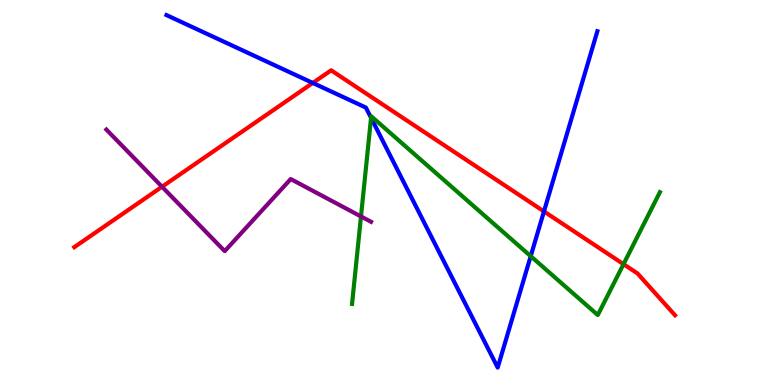[{'lines': ['blue', 'red'], 'intersections': [{'x': 4.04, 'y': 7.85}, {'x': 7.02, 'y': 4.51}]}, {'lines': ['green', 'red'], 'intersections': [{'x': 8.05, 'y': 3.14}]}, {'lines': ['purple', 'red'], 'intersections': [{'x': 2.09, 'y': 5.15}]}, {'lines': ['blue', 'green'], 'intersections': [{'x': 4.79, 'y': 6.94}, {'x': 6.85, 'y': 3.35}]}, {'lines': ['blue', 'purple'], 'intersections': []}, {'lines': ['green', 'purple'], 'intersections': [{'x': 4.66, 'y': 4.38}]}]